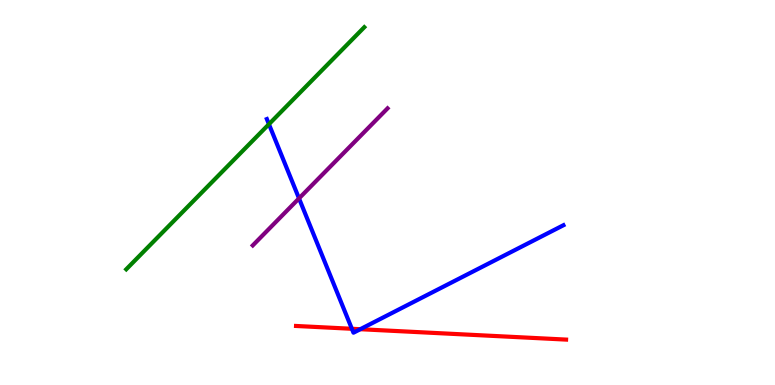[{'lines': ['blue', 'red'], 'intersections': [{'x': 4.54, 'y': 1.46}, {'x': 4.65, 'y': 1.45}]}, {'lines': ['green', 'red'], 'intersections': []}, {'lines': ['purple', 'red'], 'intersections': []}, {'lines': ['blue', 'green'], 'intersections': [{'x': 3.47, 'y': 6.77}]}, {'lines': ['blue', 'purple'], 'intersections': [{'x': 3.86, 'y': 4.85}]}, {'lines': ['green', 'purple'], 'intersections': []}]